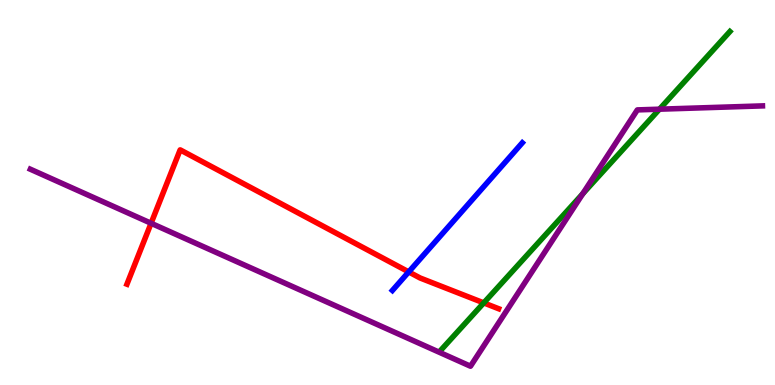[{'lines': ['blue', 'red'], 'intersections': [{'x': 5.27, 'y': 2.94}]}, {'lines': ['green', 'red'], 'intersections': [{'x': 6.24, 'y': 2.13}]}, {'lines': ['purple', 'red'], 'intersections': [{'x': 1.95, 'y': 4.2}]}, {'lines': ['blue', 'green'], 'intersections': []}, {'lines': ['blue', 'purple'], 'intersections': []}, {'lines': ['green', 'purple'], 'intersections': [{'x': 7.52, 'y': 4.97}, {'x': 8.51, 'y': 7.16}]}]